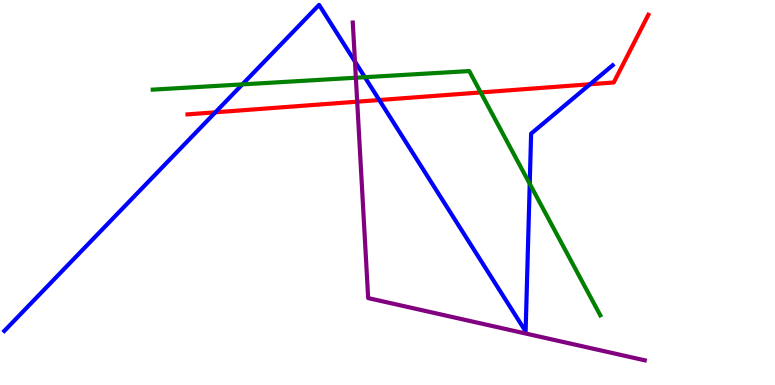[{'lines': ['blue', 'red'], 'intersections': [{'x': 2.78, 'y': 7.08}, {'x': 4.89, 'y': 7.4}, {'x': 7.61, 'y': 7.81}]}, {'lines': ['green', 'red'], 'intersections': [{'x': 6.2, 'y': 7.6}]}, {'lines': ['purple', 'red'], 'intersections': [{'x': 4.61, 'y': 7.36}]}, {'lines': ['blue', 'green'], 'intersections': [{'x': 3.13, 'y': 7.81}, {'x': 4.71, 'y': 7.99}, {'x': 6.84, 'y': 5.23}]}, {'lines': ['blue', 'purple'], 'intersections': [{'x': 4.58, 'y': 8.4}]}, {'lines': ['green', 'purple'], 'intersections': [{'x': 4.59, 'y': 7.98}]}]